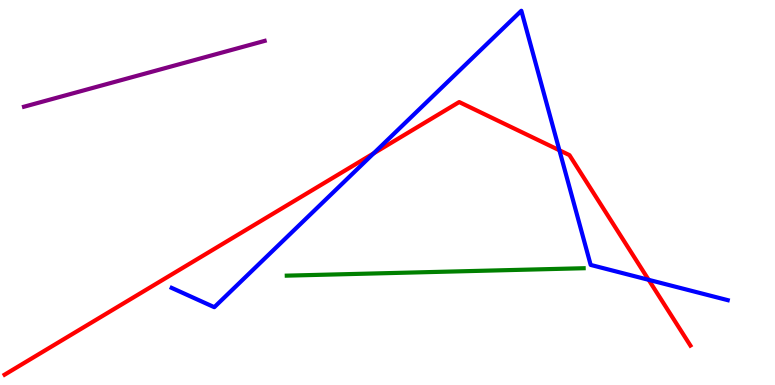[{'lines': ['blue', 'red'], 'intersections': [{'x': 4.82, 'y': 6.02}, {'x': 7.22, 'y': 6.1}, {'x': 8.37, 'y': 2.73}]}, {'lines': ['green', 'red'], 'intersections': []}, {'lines': ['purple', 'red'], 'intersections': []}, {'lines': ['blue', 'green'], 'intersections': []}, {'lines': ['blue', 'purple'], 'intersections': []}, {'lines': ['green', 'purple'], 'intersections': []}]